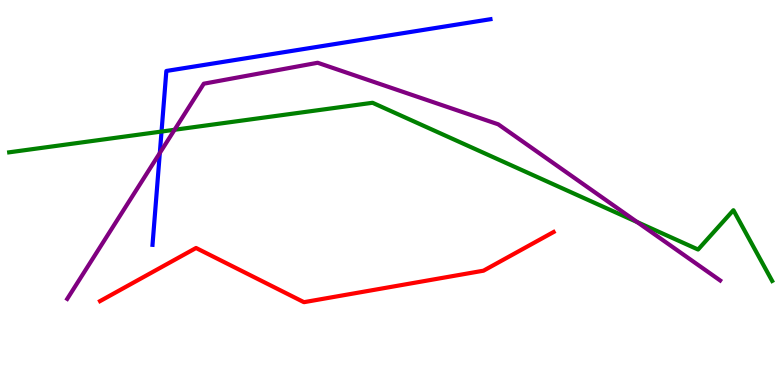[{'lines': ['blue', 'red'], 'intersections': []}, {'lines': ['green', 'red'], 'intersections': []}, {'lines': ['purple', 'red'], 'intersections': []}, {'lines': ['blue', 'green'], 'intersections': [{'x': 2.08, 'y': 6.58}]}, {'lines': ['blue', 'purple'], 'intersections': [{'x': 2.06, 'y': 6.03}]}, {'lines': ['green', 'purple'], 'intersections': [{'x': 2.25, 'y': 6.63}, {'x': 8.22, 'y': 4.23}]}]